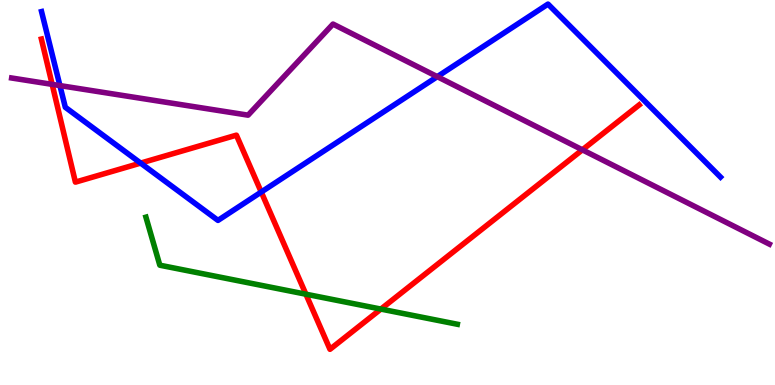[{'lines': ['blue', 'red'], 'intersections': [{'x': 1.81, 'y': 5.76}, {'x': 3.37, 'y': 5.01}]}, {'lines': ['green', 'red'], 'intersections': [{'x': 3.95, 'y': 2.36}, {'x': 4.91, 'y': 1.97}]}, {'lines': ['purple', 'red'], 'intersections': [{'x': 0.673, 'y': 7.81}, {'x': 7.51, 'y': 6.11}]}, {'lines': ['blue', 'green'], 'intersections': []}, {'lines': ['blue', 'purple'], 'intersections': [{'x': 0.773, 'y': 7.78}, {'x': 5.64, 'y': 8.01}]}, {'lines': ['green', 'purple'], 'intersections': []}]